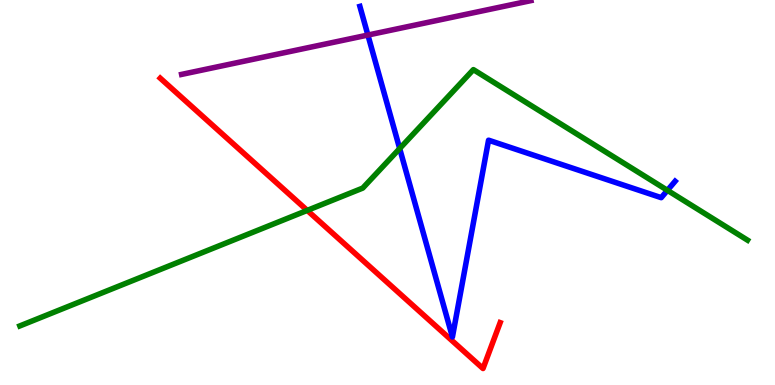[{'lines': ['blue', 'red'], 'intersections': []}, {'lines': ['green', 'red'], 'intersections': [{'x': 3.96, 'y': 4.54}]}, {'lines': ['purple', 'red'], 'intersections': []}, {'lines': ['blue', 'green'], 'intersections': [{'x': 5.16, 'y': 6.14}, {'x': 8.61, 'y': 5.06}]}, {'lines': ['blue', 'purple'], 'intersections': [{'x': 4.75, 'y': 9.09}]}, {'lines': ['green', 'purple'], 'intersections': []}]